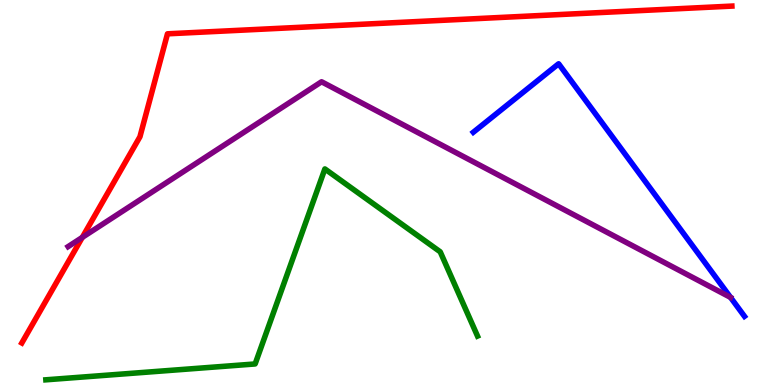[{'lines': ['blue', 'red'], 'intersections': []}, {'lines': ['green', 'red'], 'intersections': []}, {'lines': ['purple', 'red'], 'intersections': [{'x': 1.06, 'y': 3.83}]}, {'lines': ['blue', 'green'], 'intersections': []}, {'lines': ['blue', 'purple'], 'intersections': []}, {'lines': ['green', 'purple'], 'intersections': []}]